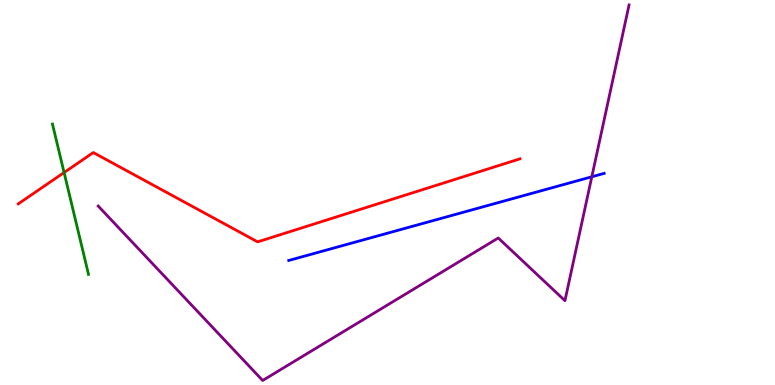[{'lines': ['blue', 'red'], 'intersections': []}, {'lines': ['green', 'red'], 'intersections': [{'x': 0.827, 'y': 5.52}]}, {'lines': ['purple', 'red'], 'intersections': []}, {'lines': ['blue', 'green'], 'intersections': []}, {'lines': ['blue', 'purple'], 'intersections': [{'x': 7.64, 'y': 5.41}]}, {'lines': ['green', 'purple'], 'intersections': []}]